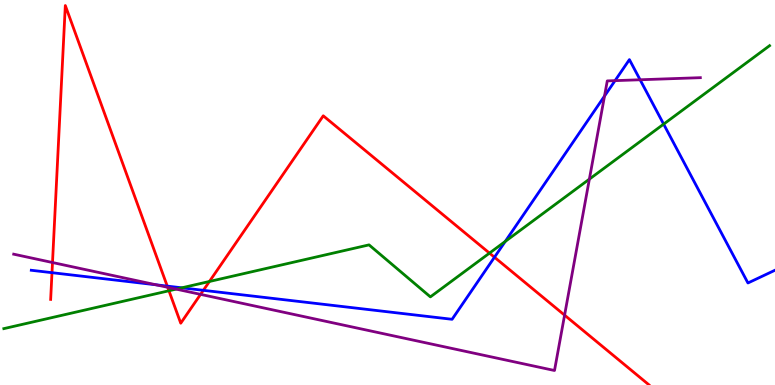[{'lines': ['blue', 'red'], 'intersections': [{'x': 0.671, 'y': 2.92}, {'x': 2.16, 'y': 2.57}, {'x': 2.62, 'y': 2.46}, {'x': 6.38, 'y': 3.32}]}, {'lines': ['green', 'red'], 'intersections': [{'x': 2.18, 'y': 2.45}, {'x': 2.7, 'y': 2.69}, {'x': 6.32, 'y': 3.43}]}, {'lines': ['purple', 'red'], 'intersections': [{'x': 0.677, 'y': 3.18}, {'x': 2.16, 'y': 2.54}, {'x': 2.59, 'y': 2.35}, {'x': 7.28, 'y': 1.81}]}, {'lines': ['blue', 'green'], 'intersections': [{'x': 2.35, 'y': 2.52}, {'x': 6.52, 'y': 3.73}, {'x': 8.56, 'y': 6.78}]}, {'lines': ['blue', 'purple'], 'intersections': [{'x': 2.01, 'y': 2.6}, {'x': 7.8, 'y': 7.5}, {'x': 7.94, 'y': 7.91}, {'x': 8.26, 'y': 7.93}]}, {'lines': ['green', 'purple'], 'intersections': [{'x': 2.27, 'y': 2.49}, {'x': 7.6, 'y': 5.35}]}]